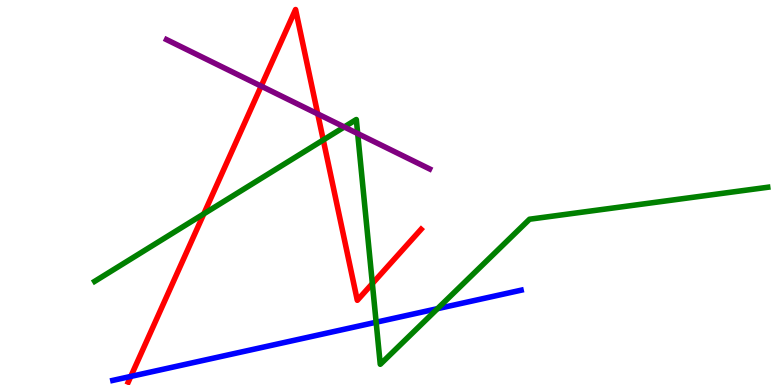[{'lines': ['blue', 'red'], 'intersections': [{'x': 1.69, 'y': 0.223}]}, {'lines': ['green', 'red'], 'intersections': [{'x': 2.63, 'y': 4.45}, {'x': 4.17, 'y': 6.36}, {'x': 4.8, 'y': 2.63}]}, {'lines': ['purple', 'red'], 'intersections': [{'x': 3.37, 'y': 7.76}, {'x': 4.1, 'y': 7.04}]}, {'lines': ['blue', 'green'], 'intersections': [{'x': 4.85, 'y': 1.63}, {'x': 5.65, 'y': 1.98}]}, {'lines': ['blue', 'purple'], 'intersections': []}, {'lines': ['green', 'purple'], 'intersections': [{'x': 4.44, 'y': 6.7}, {'x': 4.62, 'y': 6.53}]}]